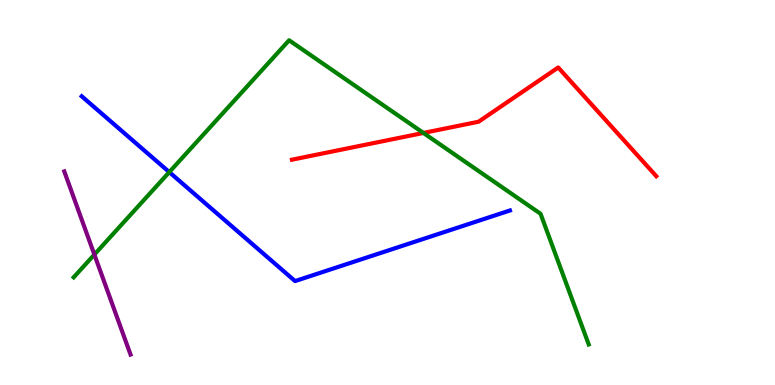[{'lines': ['blue', 'red'], 'intersections': []}, {'lines': ['green', 'red'], 'intersections': [{'x': 5.46, 'y': 6.55}]}, {'lines': ['purple', 'red'], 'intersections': []}, {'lines': ['blue', 'green'], 'intersections': [{'x': 2.18, 'y': 5.53}]}, {'lines': ['blue', 'purple'], 'intersections': []}, {'lines': ['green', 'purple'], 'intersections': [{'x': 1.22, 'y': 3.39}]}]